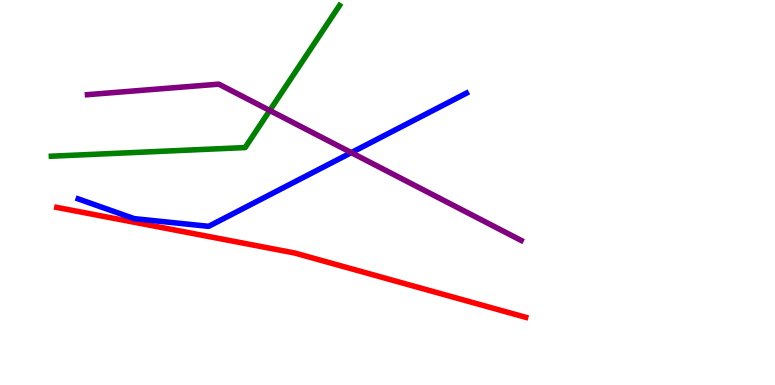[{'lines': ['blue', 'red'], 'intersections': []}, {'lines': ['green', 'red'], 'intersections': []}, {'lines': ['purple', 'red'], 'intersections': []}, {'lines': ['blue', 'green'], 'intersections': []}, {'lines': ['blue', 'purple'], 'intersections': [{'x': 4.53, 'y': 6.04}]}, {'lines': ['green', 'purple'], 'intersections': [{'x': 3.48, 'y': 7.13}]}]